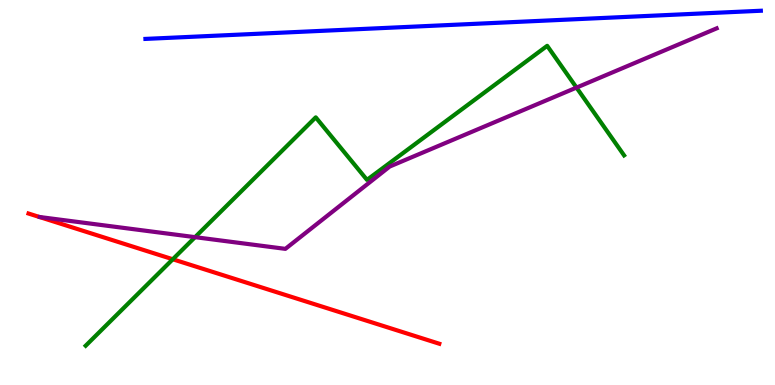[{'lines': ['blue', 'red'], 'intersections': []}, {'lines': ['green', 'red'], 'intersections': [{'x': 2.23, 'y': 3.27}]}, {'lines': ['purple', 'red'], 'intersections': []}, {'lines': ['blue', 'green'], 'intersections': []}, {'lines': ['blue', 'purple'], 'intersections': []}, {'lines': ['green', 'purple'], 'intersections': [{'x': 2.52, 'y': 3.84}, {'x': 7.44, 'y': 7.72}]}]